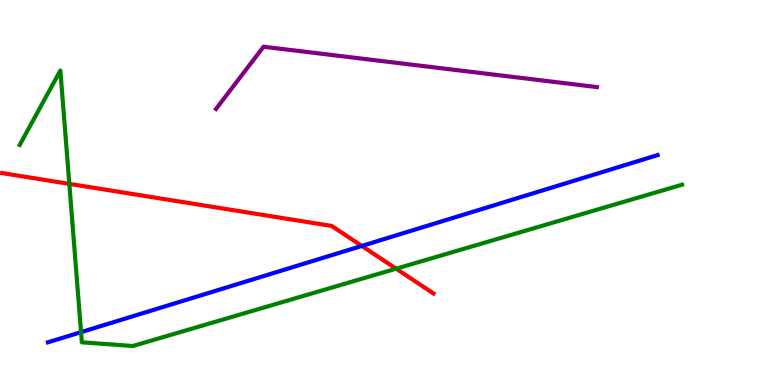[{'lines': ['blue', 'red'], 'intersections': [{'x': 4.67, 'y': 3.61}]}, {'lines': ['green', 'red'], 'intersections': [{'x': 0.895, 'y': 5.22}, {'x': 5.11, 'y': 3.02}]}, {'lines': ['purple', 'red'], 'intersections': []}, {'lines': ['blue', 'green'], 'intersections': [{'x': 1.05, 'y': 1.37}]}, {'lines': ['blue', 'purple'], 'intersections': []}, {'lines': ['green', 'purple'], 'intersections': []}]